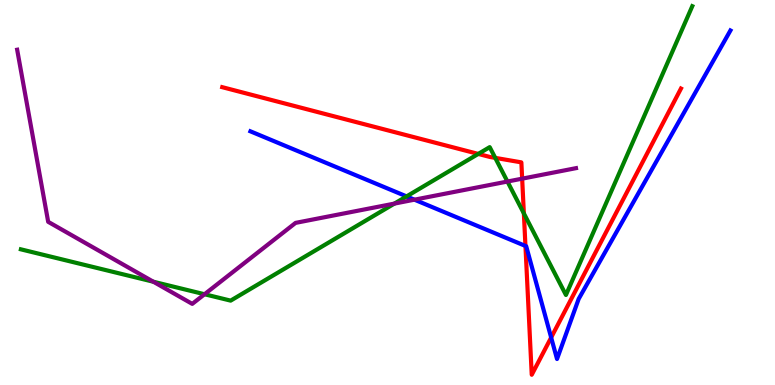[{'lines': ['blue', 'red'], 'intersections': [{'x': 6.78, 'y': 3.61}, {'x': 7.11, 'y': 1.23}]}, {'lines': ['green', 'red'], 'intersections': [{'x': 6.17, 'y': 6.0}, {'x': 6.39, 'y': 5.9}, {'x': 6.76, 'y': 4.46}]}, {'lines': ['purple', 'red'], 'intersections': [{'x': 6.74, 'y': 5.36}]}, {'lines': ['blue', 'green'], 'intersections': [{'x': 5.25, 'y': 4.9}]}, {'lines': ['blue', 'purple'], 'intersections': [{'x': 5.35, 'y': 4.81}]}, {'lines': ['green', 'purple'], 'intersections': [{'x': 1.98, 'y': 2.68}, {'x': 2.64, 'y': 2.36}, {'x': 5.09, 'y': 4.71}, {'x': 6.55, 'y': 5.28}]}]